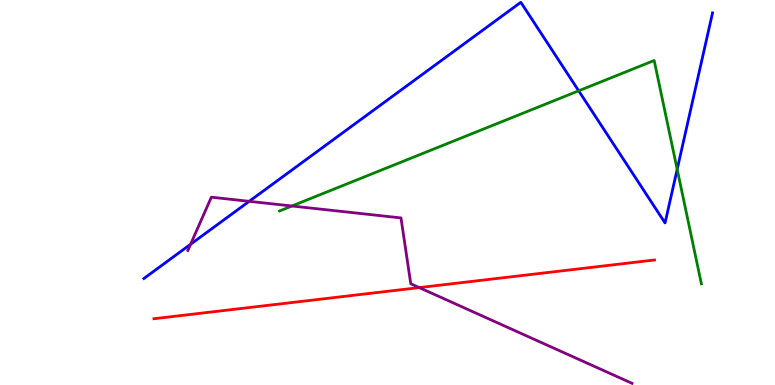[{'lines': ['blue', 'red'], 'intersections': []}, {'lines': ['green', 'red'], 'intersections': []}, {'lines': ['purple', 'red'], 'intersections': [{'x': 5.41, 'y': 2.53}]}, {'lines': ['blue', 'green'], 'intersections': [{'x': 7.47, 'y': 7.64}, {'x': 8.74, 'y': 5.6}]}, {'lines': ['blue', 'purple'], 'intersections': [{'x': 2.46, 'y': 3.66}, {'x': 3.22, 'y': 4.77}]}, {'lines': ['green', 'purple'], 'intersections': [{'x': 3.77, 'y': 4.65}]}]